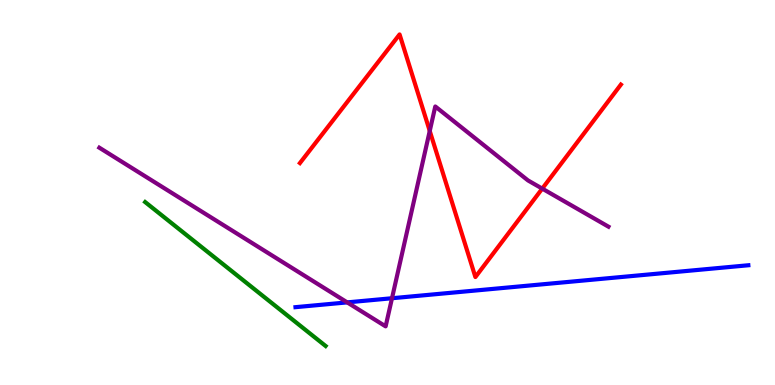[{'lines': ['blue', 'red'], 'intersections': []}, {'lines': ['green', 'red'], 'intersections': []}, {'lines': ['purple', 'red'], 'intersections': [{'x': 5.55, 'y': 6.6}, {'x': 7.0, 'y': 5.1}]}, {'lines': ['blue', 'green'], 'intersections': []}, {'lines': ['blue', 'purple'], 'intersections': [{'x': 4.48, 'y': 2.15}, {'x': 5.06, 'y': 2.25}]}, {'lines': ['green', 'purple'], 'intersections': []}]